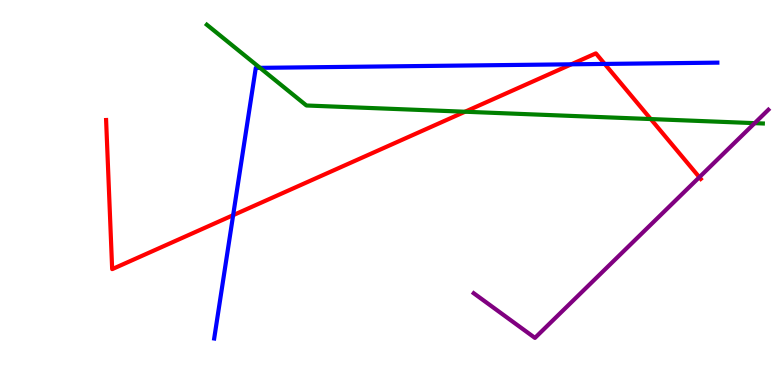[{'lines': ['blue', 'red'], 'intersections': [{'x': 3.01, 'y': 4.41}, {'x': 7.37, 'y': 8.33}, {'x': 7.8, 'y': 8.34}]}, {'lines': ['green', 'red'], 'intersections': [{'x': 6.0, 'y': 7.1}, {'x': 8.4, 'y': 6.91}]}, {'lines': ['purple', 'red'], 'intersections': [{'x': 9.02, 'y': 5.4}]}, {'lines': ['blue', 'green'], 'intersections': [{'x': 3.36, 'y': 8.24}]}, {'lines': ['blue', 'purple'], 'intersections': []}, {'lines': ['green', 'purple'], 'intersections': [{'x': 9.74, 'y': 6.8}]}]